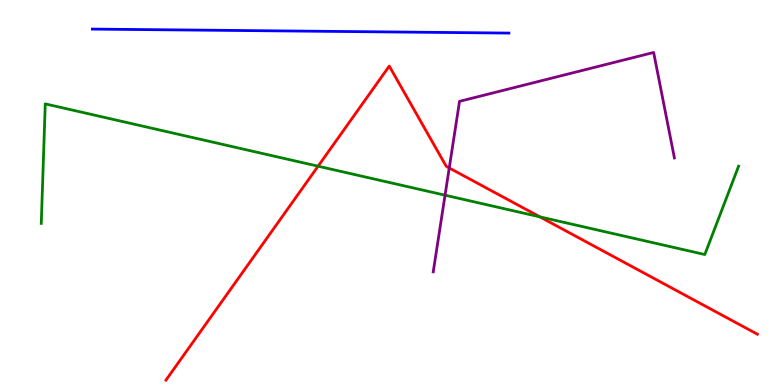[{'lines': ['blue', 'red'], 'intersections': []}, {'lines': ['green', 'red'], 'intersections': [{'x': 4.1, 'y': 5.68}, {'x': 6.97, 'y': 4.37}]}, {'lines': ['purple', 'red'], 'intersections': [{'x': 5.8, 'y': 5.64}]}, {'lines': ['blue', 'green'], 'intersections': []}, {'lines': ['blue', 'purple'], 'intersections': []}, {'lines': ['green', 'purple'], 'intersections': [{'x': 5.74, 'y': 4.93}]}]